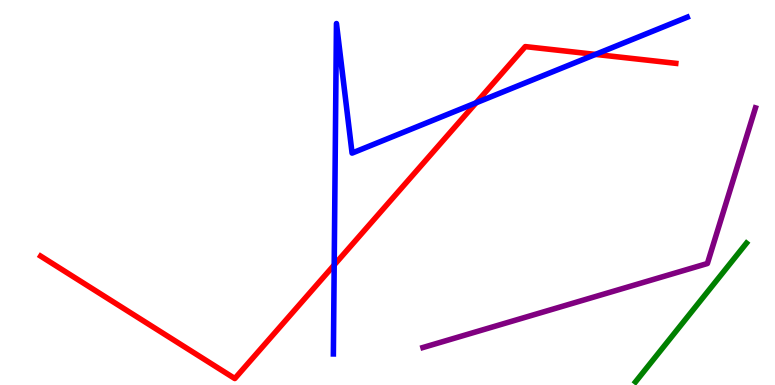[{'lines': ['blue', 'red'], 'intersections': [{'x': 4.31, 'y': 3.12}, {'x': 6.14, 'y': 7.33}, {'x': 7.68, 'y': 8.59}]}, {'lines': ['green', 'red'], 'intersections': []}, {'lines': ['purple', 'red'], 'intersections': []}, {'lines': ['blue', 'green'], 'intersections': []}, {'lines': ['blue', 'purple'], 'intersections': []}, {'lines': ['green', 'purple'], 'intersections': []}]